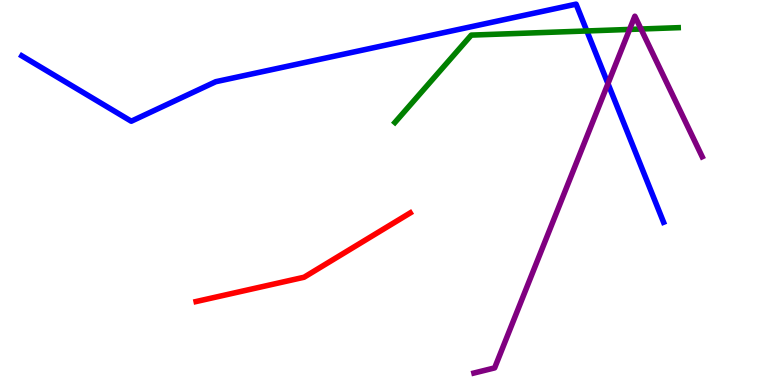[{'lines': ['blue', 'red'], 'intersections': []}, {'lines': ['green', 'red'], 'intersections': []}, {'lines': ['purple', 'red'], 'intersections': []}, {'lines': ['blue', 'green'], 'intersections': [{'x': 7.57, 'y': 9.2}]}, {'lines': ['blue', 'purple'], 'intersections': [{'x': 7.84, 'y': 7.83}]}, {'lines': ['green', 'purple'], 'intersections': [{'x': 8.12, 'y': 9.24}, {'x': 8.27, 'y': 9.25}]}]